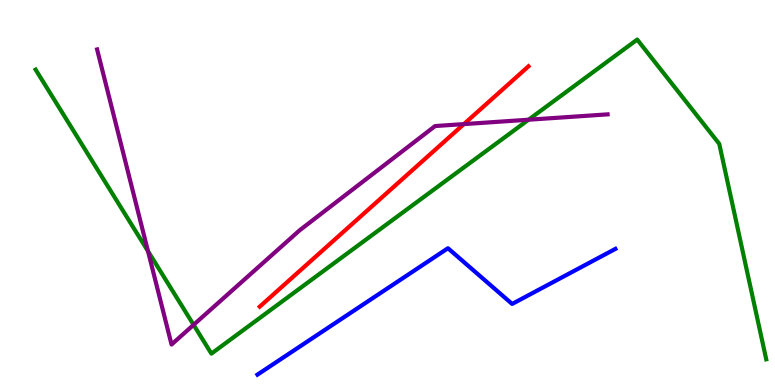[{'lines': ['blue', 'red'], 'intersections': []}, {'lines': ['green', 'red'], 'intersections': []}, {'lines': ['purple', 'red'], 'intersections': [{'x': 5.99, 'y': 6.78}]}, {'lines': ['blue', 'green'], 'intersections': []}, {'lines': ['blue', 'purple'], 'intersections': []}, {'lines': ['green', 'purple'], 'intersections': [{'x': 1.91, 'y': 3.48}, {'x': 2.5, 'y': 1.56}, {'x': 6.82, 'y': 6.89}]}]